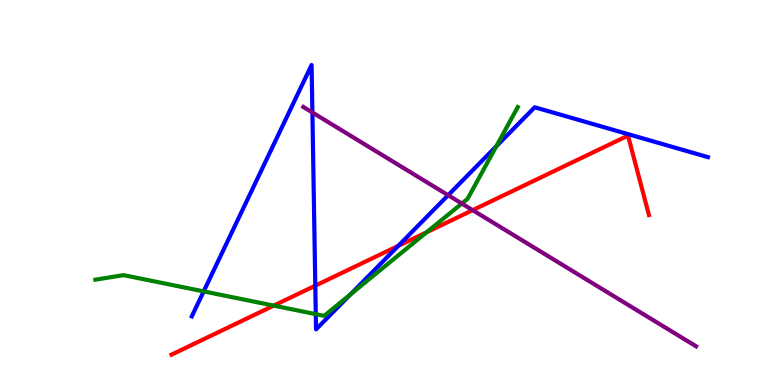[{'lines': ['blue', 'red'], 'intersections': [{'x': 4.07, 'y': 2.58}, {'x': 5.14, 'y': 3.61}]}, {'lines': ['green', 'red'], 'intersections': [{'x': 3.53, 'y': 2.06}, {'x': 5.51, 'y': 3.97}]}, {'lines': ['purple', 'red'], 'intersections': [{'x': 6.1, 'y': 4.54}]}, {'lines': ['blue', 'green'], 'intersections': [{'x': 2.63, 'y': 2.43}, {'x': 4.07, 'y': 1.84}, {'x': 4.52, 'y': 2.36}, {'x': 6.4, 'y': 6.2}]}, {'lines': ['blue', 'purple'], 'intersections': [{'x': 4.03, 'y': 7.08}, {'x': 5.78, 'y': 4.93}]}, {'lines': ['green', 'purple'], 'intersections': [{'x': 5.96, 'y': 4.71}]}]